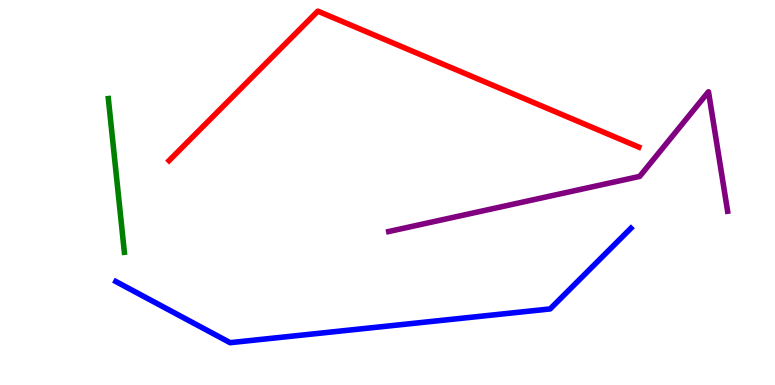[{'lines': ['blue', 'red'], 'intersections': []}, {'lines': ['green', 'red'], 'intersections': []}, {'lines': ['purple', 'red'], 'intersections': []}, {'lines': ['blue', 'green'], 'intersections': []}, {'lines': ['blue', 'purple'], 'intersections': []}, {'lines': ['green', 'purple'], 'intersections': []}]